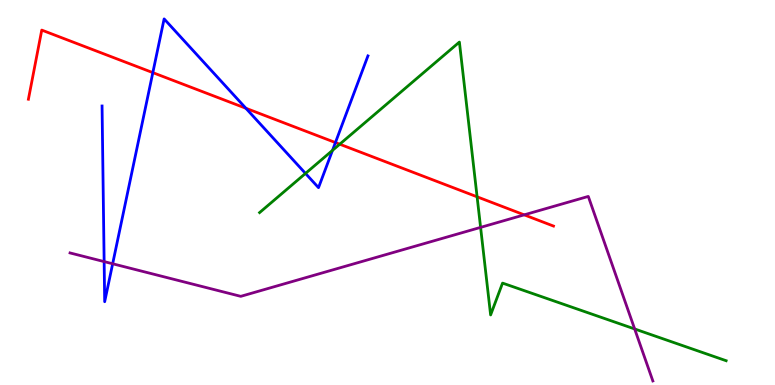[{'lines': ['blue', 'red'], 'intersections': [{'x': 1.97, 'y': 8.11}, {'x': 3.17, 'y': 7.19}, {'x': 4.33, 'y': 6.3}]}, {'lines': ['green', 'red'], 'intersections': [{'x': 4.38, 'y': 6.25}, {'x': 6.16, 'y': 4.89}]}, {'lines': ['purple', 'red'], 'intersections': [{'x': 6.76, 'y': 4.42}]}, {'lines': ['blue', 'green'], 'intersections': [{'x': 3.94, 'y': 5.5}, {'x': 4.29, 'y': 6.09}]}, {'lines': ['blue', 'purple'], 'intersections': [{'x': 1.34, 'y': 3.21}, {'x': 1.45, 'y': 3.15}]}, {'lines': ['green', 'purple'], 'intersections': [{'x': 6.2, 'y': 4.09}, {'x': 8.19, 'y': 1.46}]}]